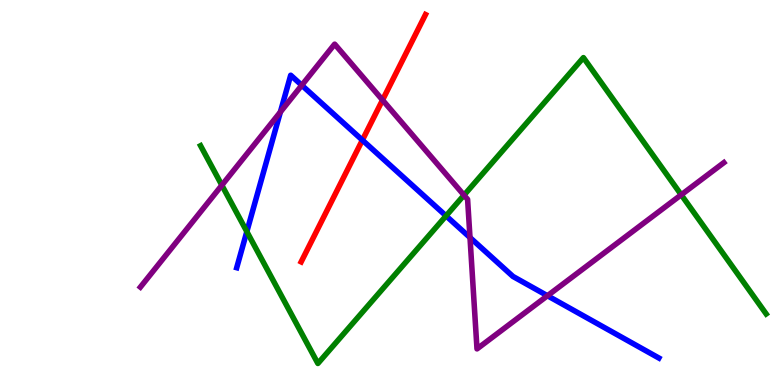[{'lines': ['blue', 'red'], 'intersections': [{'x': 4.68, 'y': 6.36}]}, {'lines': ['green', 'red'], 'intersections': []}, {'lines': ['purple', 'red'], 'intersections': [{'x': 4.94, 'y': 7.4}]}, {'lines': ['blue', 'green'], 'intersections': [{'x': 3.19, 'y': 3.98}, {'x': 5.76, 'y': 4.39}]}, {'lines': ['blue', 'purple'], 'intersections': [{'x': 3.62, 'y': 7.09}, {'x': 3.89, 'y': 7.79}, {'x': 6.06, 'y': 3.83}, {'x': 7.06, 'y': 2.32}]}, {'lines': ['green', 'purple'], 'intersections': [{'x': 2.86, 'y': 5.19}, {'x': 5.99, 'y': 4.93}, {'x': 8.79, 'y': 4.94}]}]